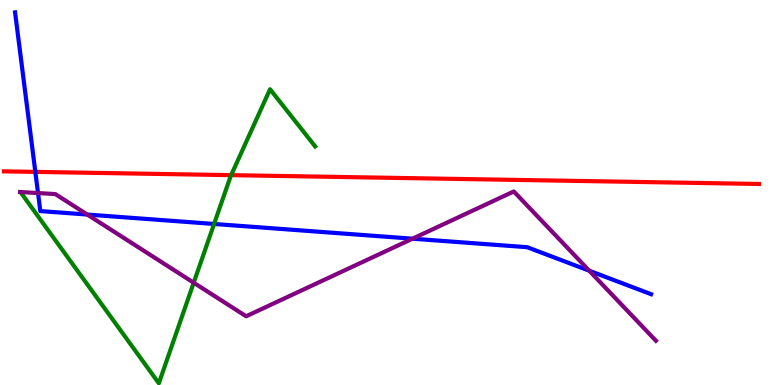[{'lines': ['blue', 'red'], 'intersections': [{'x': 0.456, 'y': 5.54}]}, {'lines': ['green', 'red'], 'intersections': [{'x': 2.98, 'y': 5.45}]}, {'lines': ['purple', 'red'], 'intersections': []}, {'lines': ['blue', 'green'], 'intersections': [{'x': 2.76, 'y': 4.18}]}, {'lines': ['blue', 'purple'], 'intersections': [{'x': 0.491, 'y': 4.99}, {'x': 1.13, 'y': 4.43}, {'x': 5.32, 'y': 3.8}, {'x': 7.6, 'y': 2.97}]}, {'lines': ['green', 'purple'], 'intersections': [{'x': 2.5, 'y': 2.66}]}]